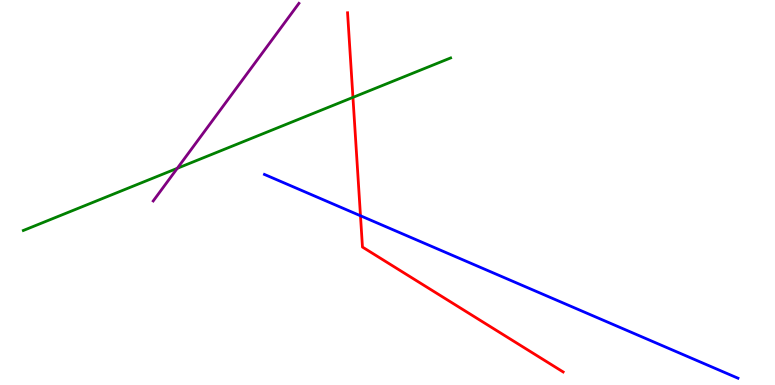[{'lines': ['blue', 'red'], 'intersections': [{'x': 4.65, 'y': 4.4}]}, {'lines': ['green', 'red'], 'intersections': [{'x': 4.55, 'y': 7.47}]}, {'lines': ['purple', 'red'], 'intersections': []}, {'lines': ['blue', 'green'], 'intersections': []}, {'lines': ['blue', 'purple'], 'intersections': []}, {'lines': ['green', 'purple'], 'intersections': [{'x': 2.29, 'y': 5.63}]}]